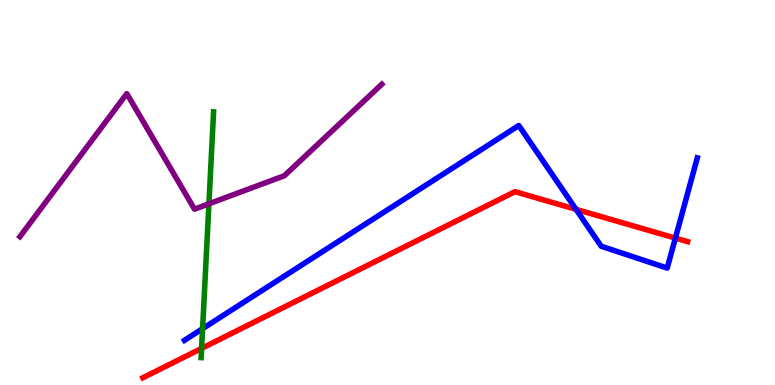[{'lines': ['blue', 'red'], 'intersections': [{'x': 7.43, 'y': 4.56}, {'x': 8.71, 'y': 3.82}]}, {'lines': ['green', 'red'], 'intersections': [{'x': 2.6, 'y': 0.951}]}, {'lines': ['purple', 'red'], 'intersections': []}, {'lines': ['blue', 'green'], 'intersections': [{'x': 2.61, 'y': 1.46}]}, {'lines': ['blue', 'purple'], 'intersections': []}, {'lines': ['green', 'purple'], 'intersections': [{'x': 2.7, 'y': 4.71}]}]